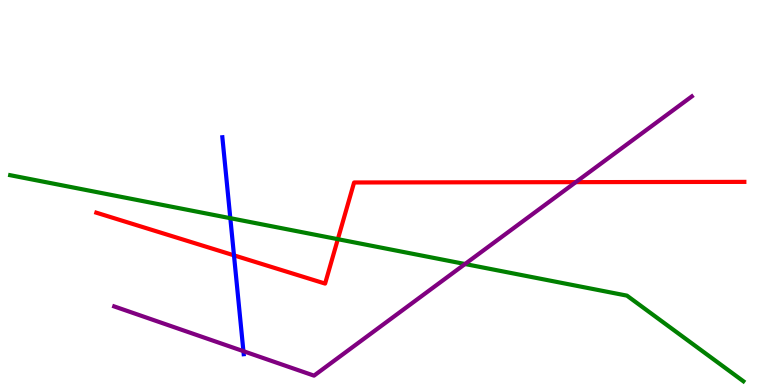[{'lines': ['blue', 'red'], 'intersections': [{'x': 3.02, 'y': 3.37}]}, {'lines': ['green', 'red'], 'intersections': [{'x': 4.36, 'y': 3.79}]}, {'lines': ['purple', 'red'], 'intersections': [{'x': 7.43, 'y': 5.27}]}, {'lines': ['blue', 'green'], 'intersections': [{'x': 2.97, 'y': 4.33}]}, {'lines': ['blue', 'purple'], 'intersections': [{'x': 3.14, 'y': 0.878}]}, {'lines': ['green', 'purple'], 'intersections': [{'x': 6.0, 'y': 3.14}]}]